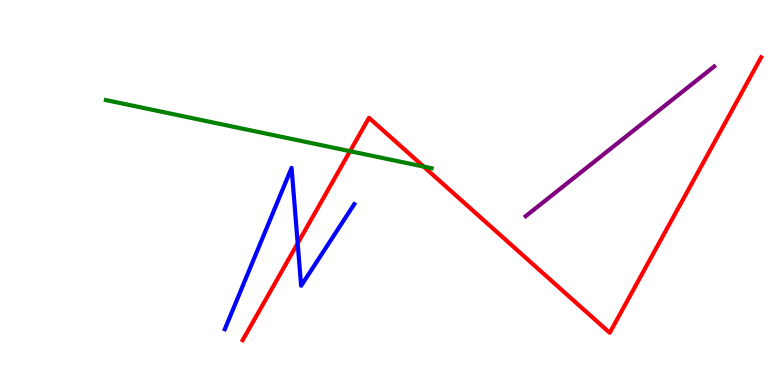[{'lines': ['blue', 'red'], 'intersections': [{'x': 3.84, 'y': 3.68}]}, {'lines': ['green', 'red'], 'intersections': [{'x': 4.52, 'y': 6.07}, {'x': 5.47, 'y': 5.67}]}, {'lines': ['purple', 'red'], 'intersections': []}, {'lines': ['blue', 'green'], 'intersections': []}, {'lines': ['blue', 'purple'], 'intersections': []}, {'lines': ['green', 'purple'], 'intersections': []}]